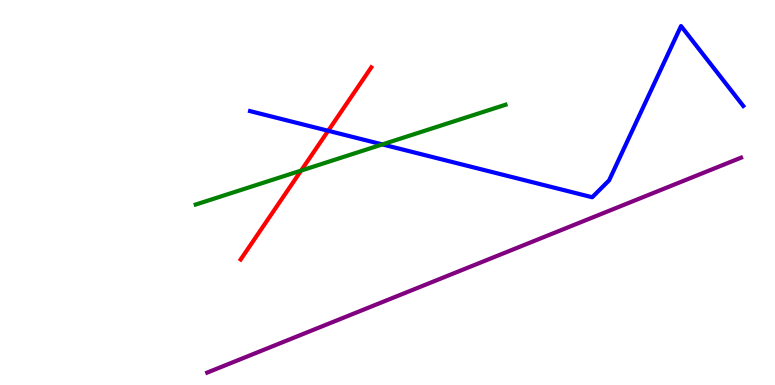[{'lines': ['blue', 'red'], 'intersections': [{'x': 4.23, 'y': 6.6}]}, {'lines': ['green', 'red'], 'intersections': [{'x': 3.89, 'y': 5.57}]}, {'lines': ['purple', 'red'], 'intersections': []}, {'lines': ['blue', 'green'], 'intersections': [{'x': 4.93, 'y': 6.25}]}, {'lines': ['blue', 'purple'], 'intersections': []}, {'lines': ['green', 'purple'], 'intersections': []}]